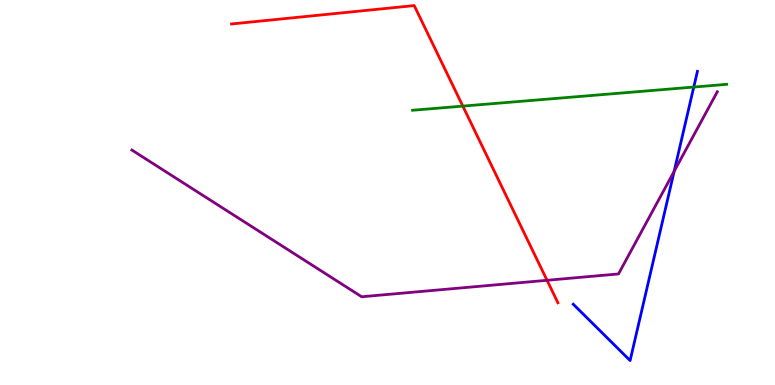[{'lines': ['blue', 'red'], 'intersections': []}, {'lines': ['green', 'red'], 'intersections': [{'x': 5.97, 'y': 7.24}]}, {'lines': ['purple', 'red'], 'intersections': [{'x': 7.06, 'y': 2.72}]}, {'lines': ['blue', 'green'], 'intersections': [{'x': 8.95, 'y': 7.74}]}, {'lines': ['blue', 'purple'], 'intersections': [{'x': 8.7, 'y': 5.55}]}, {'lines': ['green', 'purple'], 'intersections': []}]